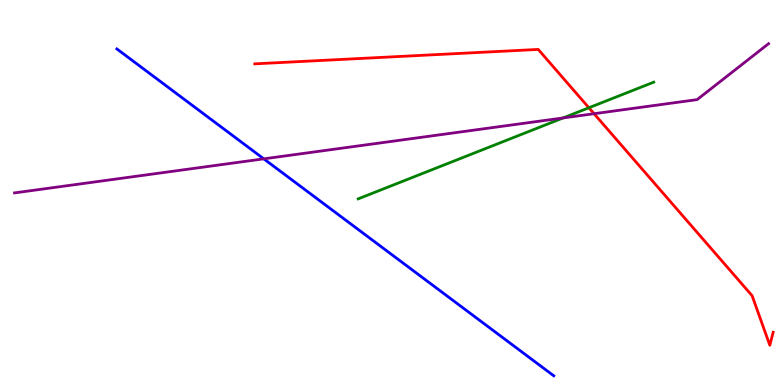[{'lines': ['blue', 'red'], 'intersections': []}, {'lines': ['green', 'red'], 'intersections': [{'x': 7.6, 'y': 7.2}]}, {'lines': ['purple', 'red'], 'intersections': [{'x': 7.67, 'y': 7.05}]}, {'lines': ['blue', 'green'], 'intersections': []}, {'lines': ['blue', 'purple'], 'intersections': [{'x': 3.4, 'y': 5.87}]}, {'lines': ['green', 'purple'], 'intersections': [{'x': 7.27, 'y': 6.94}]}]